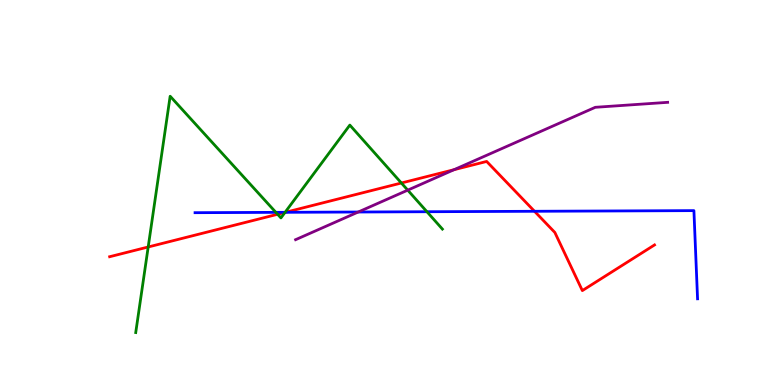[{'lines': ['blue', 'red'], 'intersections': [{'x': 3.68, 'y': 4.49}, {'x': 6.9, 'y': 4.51}]}, {'lines': ['green', 'red'], 'intersections': [{'x': 1.91, 'y': 3.58}, {'x': 3.58, 'y': 4.43}, {'x': 3.68, 'y': 4.48}, {'x': 5.18, 'y': 5.25}]}, {'lines': ['purple', 'red'], 'intersections': [{'x': 5.86, 'y': 5.59}]}, {'lines': ['blue', 'green'], 'intersections': [{'x': 3.56, 'y': 4.48}, {'x': 3.68, 'y': 4.49}, {'x': 5.51, 'y': 4.5}]}, {'lines': ['blue', 'purple'], 'intersections': [{'x': 4.62, 'y': 4.49}]}, {'lines': ['green', 'purple'], 'intersections': [{'x': 5.26, 'y': 5.06}]}]